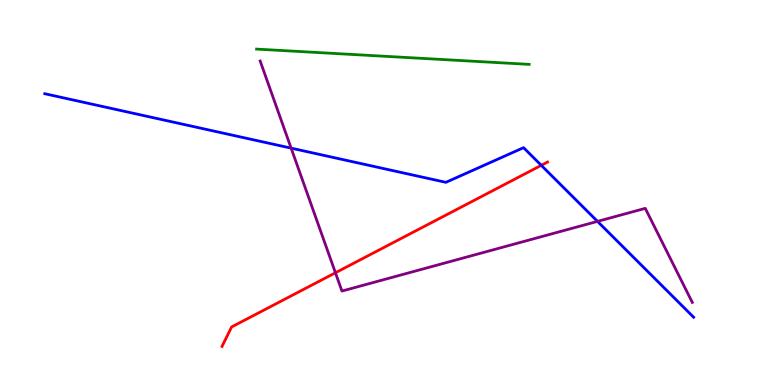[{'lines': ['blue', 'red'], 'intersections': [{'x': 6.98, 'y': 5.71}]}, {'lines': ['green', 'red'], 'intersections': []}, {'lines': ['purple', 'red'], 'intersections': [{'x': 4.33, 'y': 2.92}]}, {'lines': ['blue', 'green'], 'intersections': []}, {'lines': ['blue', 'purple'], 'intersections': [{'x': 3.76, 'y': 6.15}, {'x': 7.71, 'y': 4.25}]}, {'lines': ['green', 'purple'], 'intersections': []}]